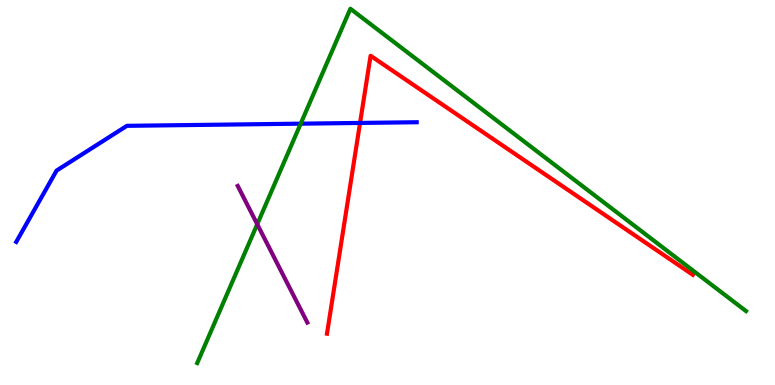[{'lines': ['blue', 'red'], 'intersections': [{'x': 4.65, 'y': 6.81}]}, {'lines': ['green', 'red'], 'intersections': []}, {'lines': ['purple', 'red'], 'intersections': []}, {'lines': ['blue', 'green'], 'intersections': [{'x': 3.88, 'y': 6.79}]}, {'lines': ['blue', 'purple'], 'intersections': []}, {'lines': ['green', 'purple'], 'intersections': [{'x': 3.32, 'y': 4.18}]}]